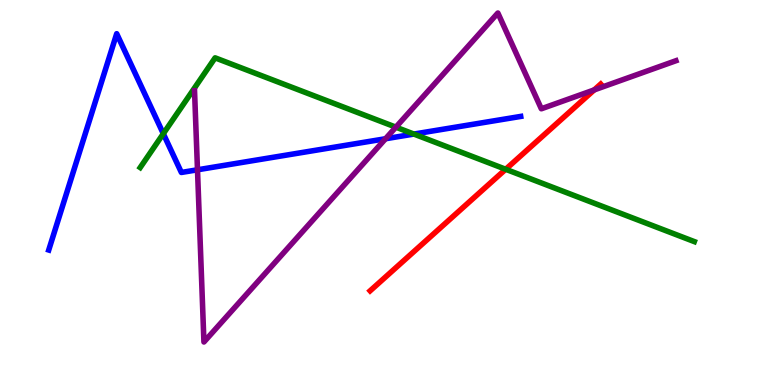[{'lines': ['blue', 'red'], 'intersections': []}, {'lines': ['green', 'red'], 'intersections': [{'x': 6.53, 'y': 5.6}]}, {'lines': ['purple', 'red'], 'intersections': [{'x': 7.67, 'y': 7.66}]}, {'lines': ['blue', 'green'], 'intersections': [{'x': 2.11, 'y': 6.53}, {'x': 5.34, 'y': 6.52}]}, {'lines': ['blue', 'purple'], 'intersections': [{'x': 2.55, 'y': 5.59}, {'x': 4.97, 'y': 6.4}]}, {'lines': ['green', 'purple'], 'intersections': [{'x': 5.11, 'y': 6.7}]}]